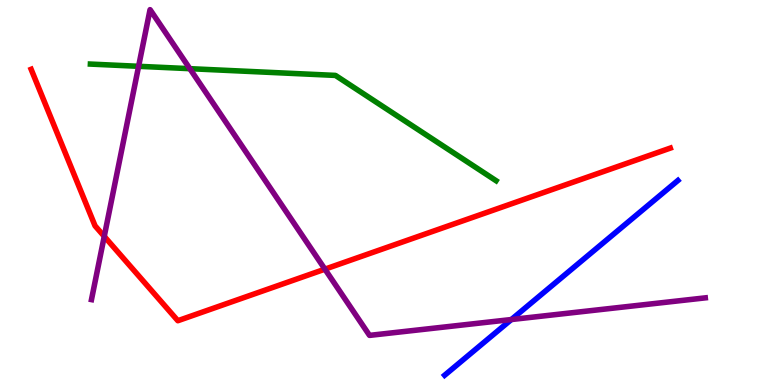[{'lines': ['blue', 'red'], 'intersections': []}, {'lines': ['green', 'red'], 'intersections': []}, {'lines': ['purple', 'red'], 'intersections': [{'x': 1.35, 'y': 3.86}, {'x': 4.19, 'y': 3.01}]}, {'lines': ['blue', 'green'], 'intersections': []}, {'lines': ['blue', 'purple'], 'intersections': [{'x': 6.6, 'y': 1.7}]}, {'lines': ['green', 'purple'], 'intersections': [{'x': 1.79, 'y': 8.28}, {'x': 2.45, 'y': 8.22}]}]